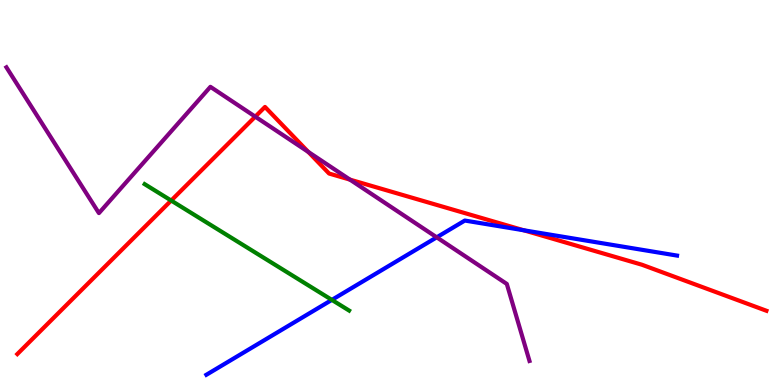[{'lines': ['blue', 'red'], 'intersections': [{'x': 6.76, 'y': 4.02}]}, {'lines': ['green', 'red'], 'intersections': [{'x': 2.21, 'y': 4.79}]}, {'lines': ['purple', 'red'], 'intersections': [{'x': 3.29, 'y': 6.97}, {'x': 3.98, 'y': 6.05}, {'x': 4.52, 'y': 5.33}]}, {'lines': ['blue', 'green'], 'intersections': [{'x': 4.28, 'y': 2.21}]}, {'lines': ['blue', 'purple'], 'intersections': [{'x': 5.64, 'y': 3.84}]}, {'lines': ['green', 'purple'], 'intersections': []}]